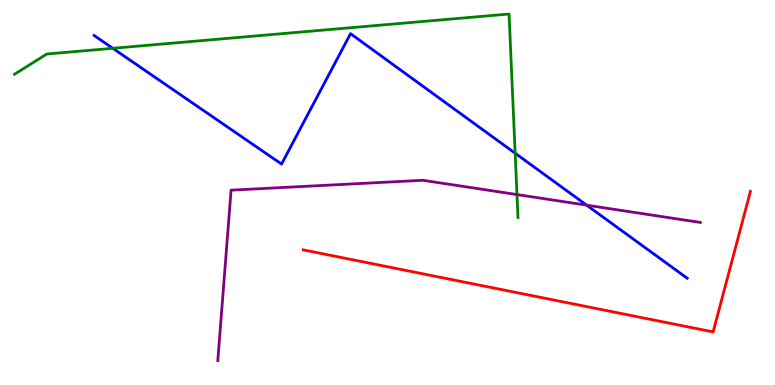[{'lines': ['blue', 'red'], 'intersections': []}, {'lines': ['green', 'red'], 'intersections': []}, {'lines': ['purple', 'red'], 'intersections': []}, {'lines': ['blue', 'green'], 'intersections': [{'x': 1.46, 'y': 8.75}, {'x': 6.65, 'y': 6.02}]}, {'lines': ['blue', 'purple'], 'intersections': [{'x': 7.57, 'y': 4.67}]}, {'lines': ['green', 'purple'], 'intersections': [{'x': 6.67, 'y': 4.95}]}]